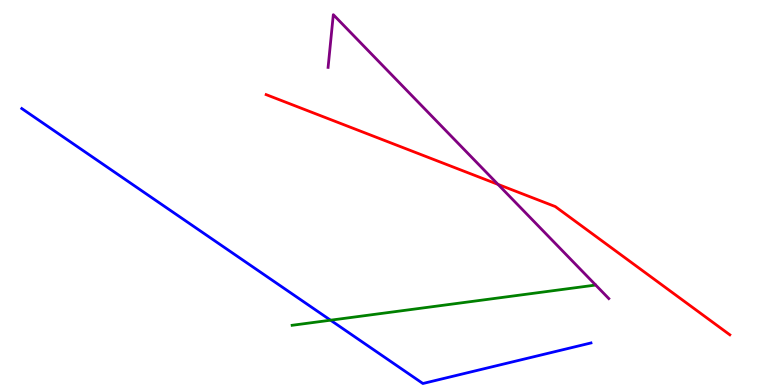[{'lines': ['blue', 'red'], 'intersections': []}, {'lines': ['green', 'red'], 'intersections': []}, {'lines': ['purple', 'red'], 'intersections': [{'x': 6.43, 'y': 5.21}]}, {'lines': ['blue', 'green'], 'intersections': [{'x': 4.27, 'y': 1.68}]}, {'lines': ['blue', 'purple'], 'intersections': []}, {'lines': ['green', 'purple'], 'intersections': []}]